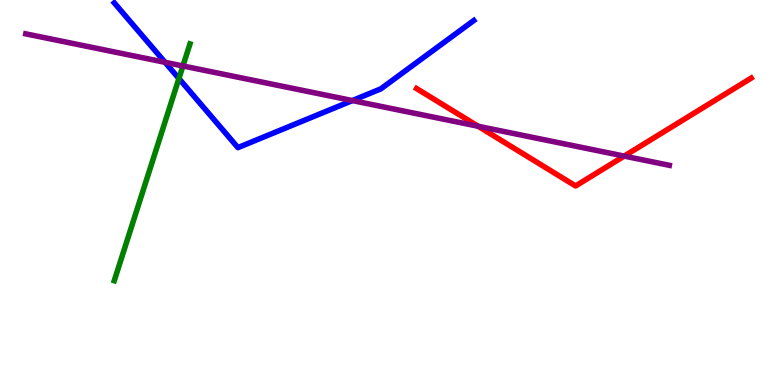[{'lines': ['blue', 'red'], 'intersections': []}, {'lines': ['green', 'red'], 'intersections': []}, {'lines': ['purple', 'red'], 'intersections': [{'x': 6.17, 'y': 6.72}, {'x': 8.05, 'y': 5.95}]}, {'lines': ['blue', 'green'], 'intersections': [{'x': 2.31, 'y': 7.96}]}, {'lines': ['blue', 'purple'], 'intersections': [{'x': 2.13, 'y': 8.38}, {'x': 4.55, 'y': 7.39}]}, {'lines': ['green', 'purple'], 'intersections': [{'x': 2.36, 'y': 8.29}]}]